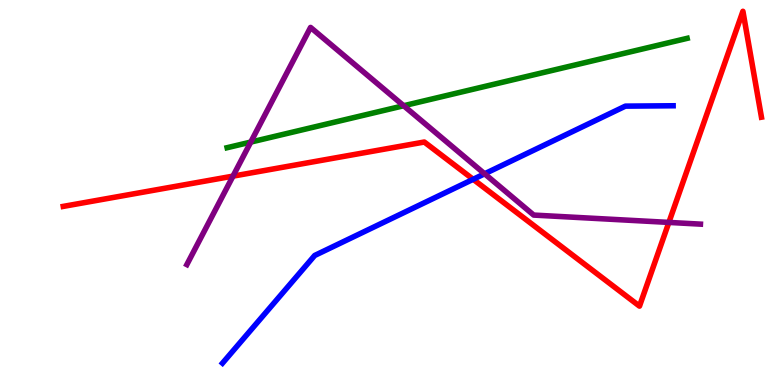[{'lines': ['blue', 'red'], 'intersections': [{'x': 6.11, 'y': 5.34}]}, {'lines': ['green', 'red'], 'intersections': []}, {'lines': ['purple', 'red'], 'intersections': [{'x': 3.01, 'y': 5.43}, {'x': 8.63, 'y': 4.22}]}, {'lines': ['blue', 'green'], 'intersections': []}, {'lines': ['blue', 'purple'], 'intersections': [{'x': 6.25, 'y': 5.49}]}, {'lines': ['green', 'purple'], 'intersections': [{'x': 3.24, 'y': 6.31}, {'x': 5.21, 'y': 7.25}]}]